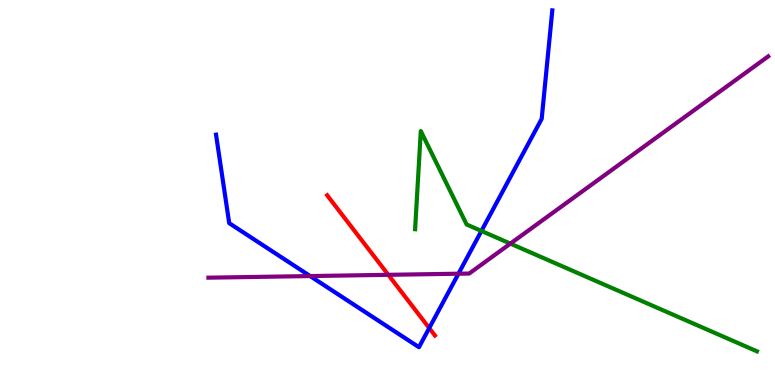[{'lines': ['blue', 'red'], 'intersections': [{'x': 5.54, 'y': 1.48}]}, {'lines': ['green', 'red'], 'intersections': []}, {'lines': ['purple', 'red'], 'intersections': [{'x': 5.01, 'y': 2.86}]}, {'lines': ['blue', 'green'], 'intersections': [{'x': 6.21, 'y': 4.0}]}, {'lines': ['blue', 'purple'], 'intersections': [{'x': 4.0, 'y': 2.83}, {'x': 5.92, 'y': 2.89}]}, {'lines': ['green', 'purple'], 'intersections': [{'x': 6.59, 'y': 3.67}]}]